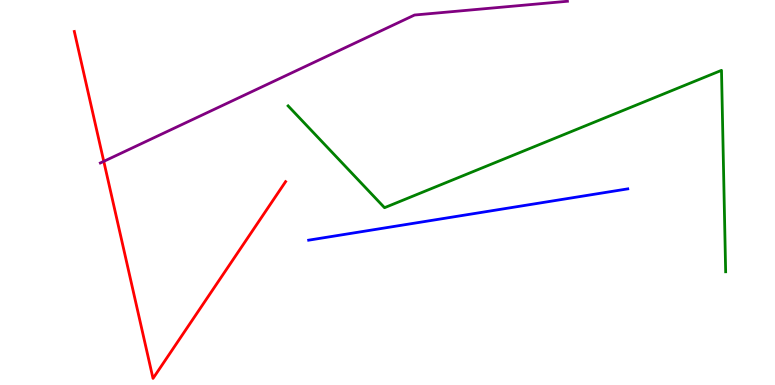[{'lines': ['blue', 'red'], 'intersections': []}, {'lines': ['green', 'red'], 'intersections': []}, {'lines': ['purple', 'red'], 'intersections': [{'x': 1.34, 'y': 5.81}]}, {'lines': ['blue', 'green'], 'intersections': []}, {'lines': ['blue', 'purple'], 'intersections': []}, {'lines': ['green', 'purple'], 'intersections': []}]